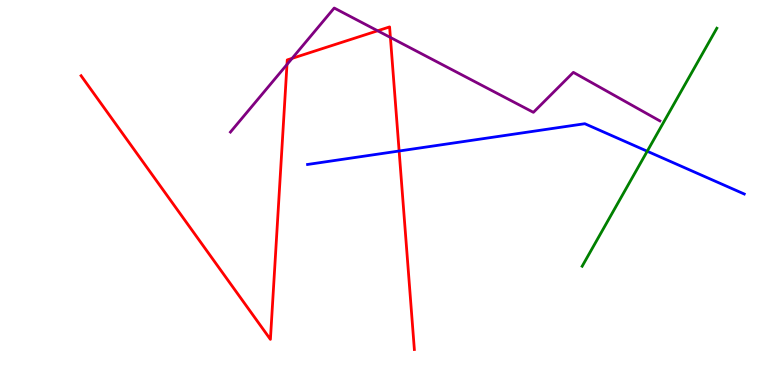[{'lines': ['blue', 'red'], 'intersections': [{'x': 5.15, 'y': 6.08}]}, {'lines': ['green', 'red'], 'intersections': []}, {'lines': ['purple', 'red'], 'intersections': [{'x': 3.7, 'y': 8.33}, {'x': 3.77, 'y': 8.48}, {'x': 4.87, 'y': 9.2}, {'x': 5.04, 'y': 9.03}]}, {'lines': ['blue', 'green'], 'intersections': [{'x': 8.35, 'y': 6.07}]}, {'lines': ['blue', 'purple'], 'intersections': []}, {'lines': ['green', 'purple'], 'intersections': []}]